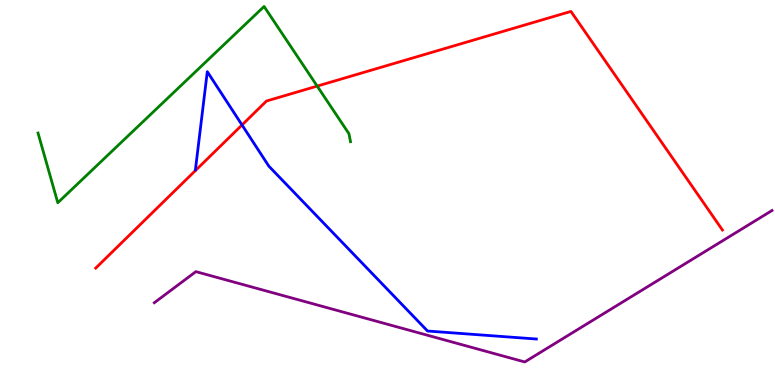[{'lines': ['blue', 'red'], 'intersections': [{'x': 3.12, 'y': 6.75}]}, {'lines': ['green', 'red'], 'intersections': [{'x': 4.09, 'y': 7.76}]}, {'lines': ['purple', 'red'], 'intersections': []}, {'lines': ['blue', 'green'], 'intersections': []}, {'lines': ['blue', 'purple'], 'intersections': []}, {'lines': ['green', 'purple'], 'intersections': []}]